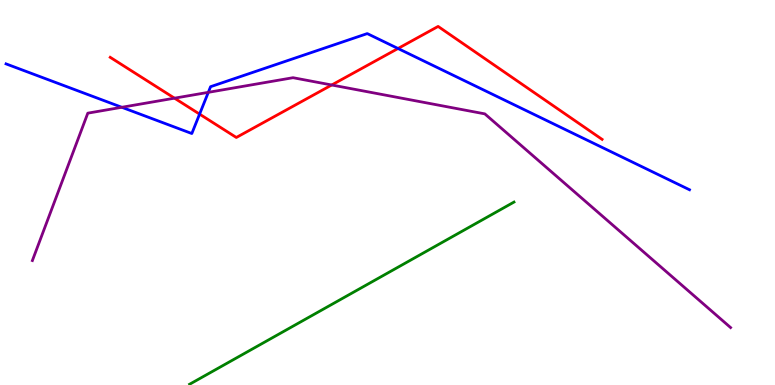[{'lines': ['blue', 'red'], 'intersections': [{'x': 2.58, 'y': 7.04}, {'x': 5.14, 'y': 8.74}]}, {'lines': ['green', 'red'], 'intersections': []}, {'lines': ['purple', 'red'], 'intersections': [{'x': 2.25, 'y': 7.45}, {'x': 4.28, 'y': 7.79}]}, {'lines': ['blue', 'green'], 'intersections': []}, {'lines': ['blue', 'purple'], 'intersections': [{'x': 1.57, 'y': 7.21}, {'x': 2.69, 'y': 7.6}]}, {'lines': ['green', 'purple'], 'intersections': []}]